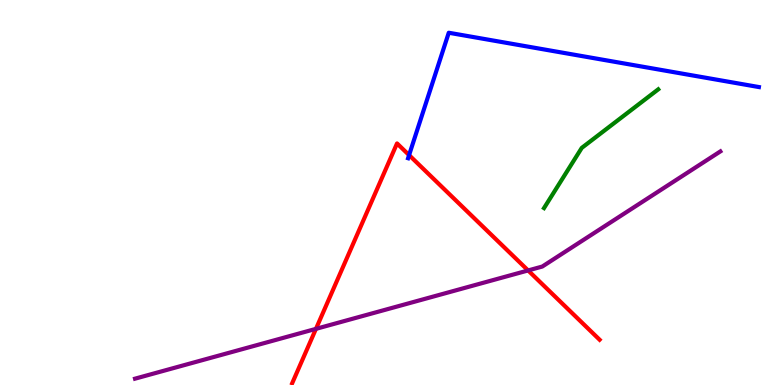[{'lines': ['blue', 'red'], 'intersections': [{'x': 5.28, 'y': 5.97}]}, {'lines': ['green', 'red'], 'intersections': []}, {'lines': ['purple', 'red'], 'intersections': [{'x': 4.08, 'y': 1.46}, {'x': 6.81, 'y': 2.98}]}, {'lines': ['blue', 'green'], 'intersections': []}, {'lines': ['blue', 'purple'], 'intersections': []}, {'lines': ['green', 'purple'], 'intersections': []}]